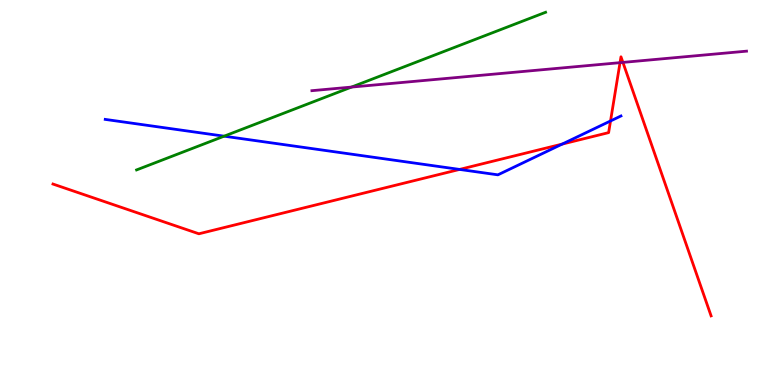[{'lines': ['blue', 'red'], 'intersections': [{'x': 5.93, 'y': 5.6}, {'x': 7.25, 'y': 6.26}, {'x': 7.88, 'y': 6.86}]}, {'lines': ['green', 'red'], 'intersections': []}, {'lines': ['purple', 'red'], 'intersections': [{'x': 8.0, 'y': 8.37}, {'x': 8.04, 'y': 8.38}]}, {'lines': ['blue', 'green'], 'intersections': [{'x': 2.89, 'y': 6.46}]}, {'lines': ['blue', 'purple'], 'intersections': []}, {'lines': ['green', 'purple'], 'intersections': [{'x': 4.54, 'y': 7.74}]}]